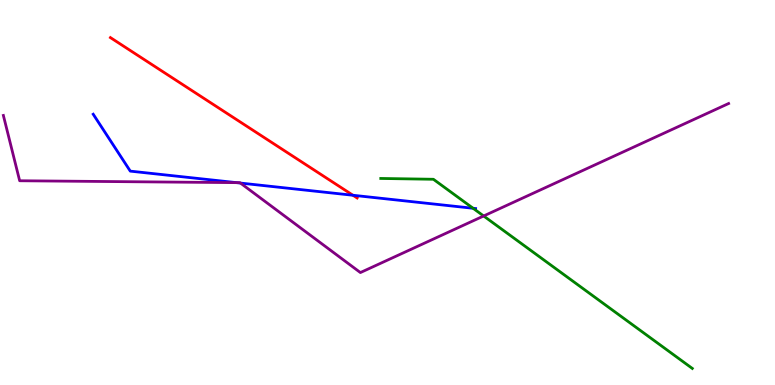[{'lines': ['blue', 'red'], 'intersections': [{'x': 4.55, 'y': 4.93}]}, {'lines': ['green', 'red'], 'intersections': []}, {'lines': ['purple', 'red'], 'intersections': []}, {'lines': ['blue', 'green'], 'intersections': [{'x': 6.1, 'y': 4.59}]}, {'lines': ['blue', 'purple'], 'intersections': [{'x': 3.05, 'y': 5.26}, {'x': 3.1, 'y': 5.25}]}, {'lines': ['green', 'purple'], 'intersections': [{'x': 6.24, 'y': 4.39}]}]